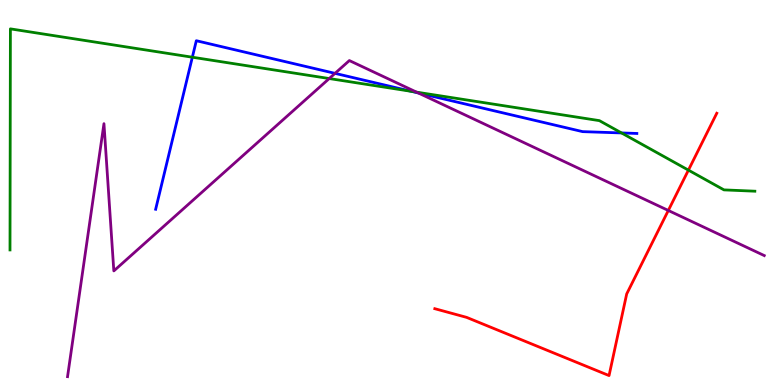[{'lines': ['blue', 'red'], 'intersections': []}, {'lines': ['green', 'red'], 'intersections': [{'x': 8.88, 'y': 5.58}]}, {'lines': ['purple', 'red'], 'intersections': [{'x': 8.62, 'y': 4.53}]}, {'lines': ['blue', 'green'], 'intersections': [{'x': 2.48, 'y': 8.51}, {'x': 5.31, 'y': 7.63}, {'x': 8.02, 'y': 6.55}]}, {'lines': ['blue', 'purple'], 'intersections': [{'x': 4.32, 'y': 8.09}, {'x': 5.4, 'y': 7.59}]}, {'lines': ['green', 'purple'], 'intersections': [{'x': 4.25, 'y': 7.96}, {'x': 5.38, 'y': 7.61}]}]